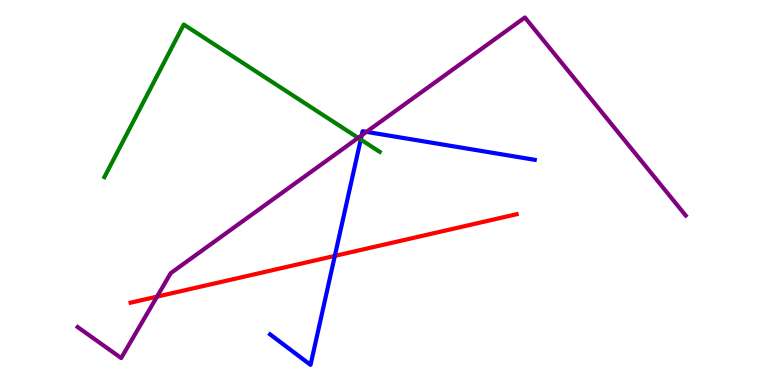[{'lines': ['blue', 'red'], 'intersections': [{'x': 4.32, 'y': 3.35}]}, {'lines': ['green', 'red'], 'intersections': []}, {'lines': ['purple', 'red'], 'intersections': [{'x': 2.03, 'y': 2.3}]}, {'lines': ['blue', 'green'], 'intersections': [{'x': 4.65, 'y': 6.38}]}, {'lines': ['blue', 'purple'], 'intersections': [{'x': 4.67, 'y': 6.49}, {'x': 4.73, 'y': 6.58}]}, {'lines': ['green', 'purple'], 'intersections': [{'x': 4.62, 'y': 6.42}]}]